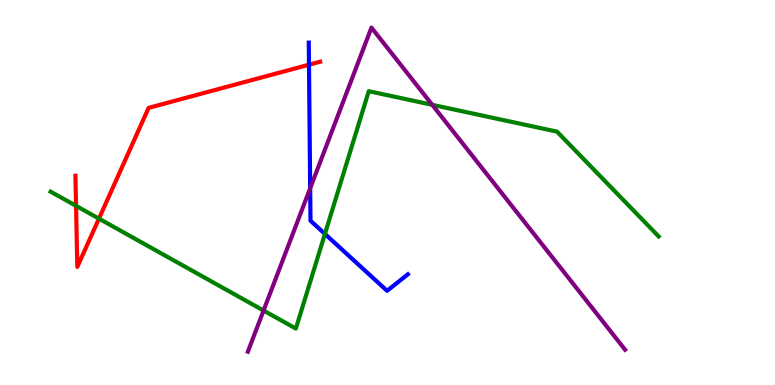[{'lines': ['blue', 'red'], 'intersections': [{'x': 3.99, 'y': 8.32}]}, {'lines': ['green', 'red'], 'intersections': [{'x': 0.981, 'y': 4.65}, {'x': 1.28, 'y': 4.32}]}, {'lines': ['purple', 'red'], 'intersections': []}, {'lines': ['blue', 'green'], 'intersections': [{'x': 4.19, 'y': 3.92}]}, {'lines': ['blue', 'purple'], 'intersections': [{'x': 4.0, 'y': 5.11}]}, {'lines': ['green', 'purple'], 'intersections': [{'x': 3.4, 'y': 1.93}, {'x': 5.58, 'y': 7.28}]}]